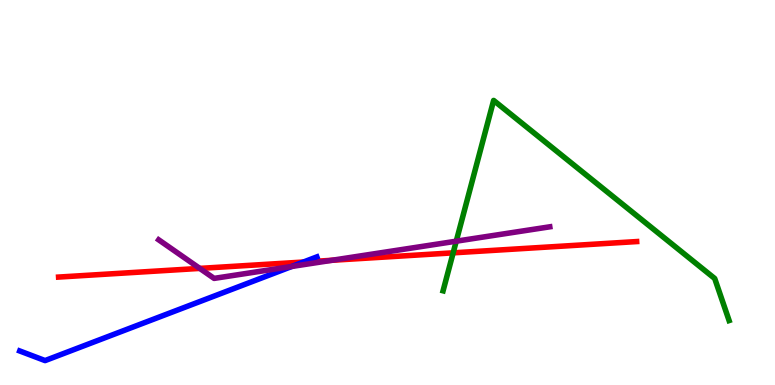[{'lines': ['blue', 'red'], 'intersections': [{'x': 3.91, 'y': 3.19}]}, {'lines': ['green', 'red'], 'intersections': [{'x': 5.85, 'y': 3.43}]}, {'lines': ['purple', 'red'], 'intersections': [{'x': 2.58, 'y': 3.03}, {'x': 4.28, 'y': 3.24}]}, {'lines': ['blue', 'green'], 'intersections': []}, {'lines': ['blue', 'purple'], 'intersections': [{'x': 3.77, 'y': 3.08}]}, {'lines': ['green', 'purple'], 'intersections': [{'x': 5.89, 'y': 3.74}]}]